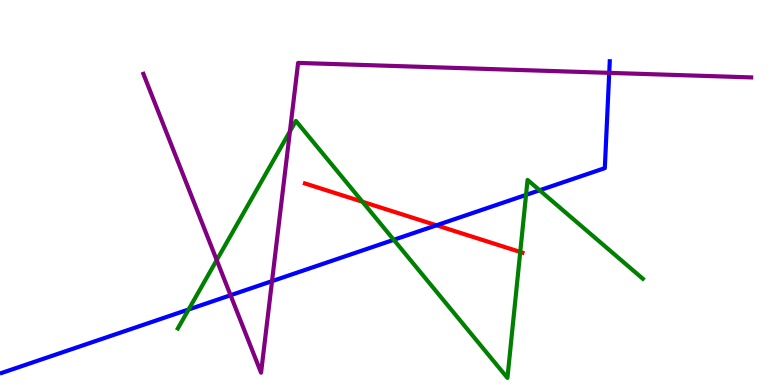[{'lines': ['blue', 'red'], 'intersections': [{'x': 5.63, 'y': 4.15}]}, {'lines': ['green', 'red'], 'intersections': [{'x': 4.68, 'y': 4.76}, {'x': 6.71, 'y': 3.46}]}, {'lines': ['purple', 'red'], 'intersections': []}, {'lines': ['blue', 'green'], 'intersections': [{'x': 2.43, 'y': 1.96}, {'x': 5.08, 'y': 3.77}, {'x': 6.79, 'y': 4.94}, {'x': 6.96, 'y': 5.06}]}, {'lines': ['blue', 'purple'], 'intersections': [{'x': 2.97, 'y': 2.33}, {'x': 3.51, 'y': 2.7}, {'x': 7.86, 'y': 8.11}]}, {'lines': ['green', 'purple'], 'intersections': [{'x': 2.8, 'y': 3.24}, {'x': 3.74, 'y': 6.59}]}]